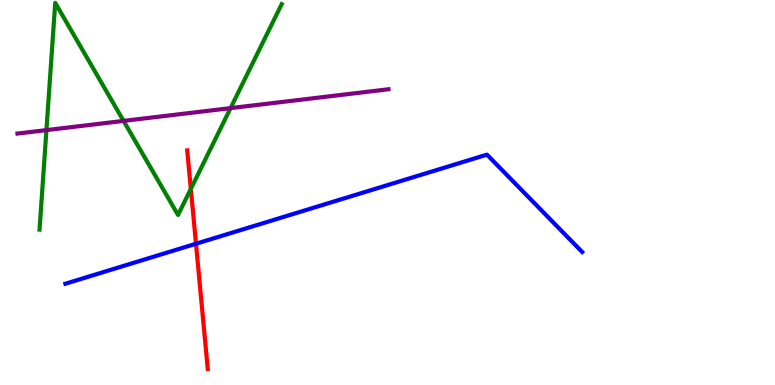[{'lines': ['blue', 'red'], 'intersections': [{'x': 2.53, 'y': 3.67}]}, {'lines': ['green', 'red'], 'intersections': [{'x': 2.46, 'y': 5.09}]}, {'lines': ['purple', 'red'], 'intersections': []}, {'lines': ['blue', 'green'], 'intersections': []}, {'lines': ['blue', 'purple'], 'intersections': []}, {'lines': ['green', 'purple'], 'intersections': [{'x': 0.599, 'y': 6.62}, {'x': 1.59, 'y': 6.86}, {'x': 2.97, 'y': 7.19}]}]